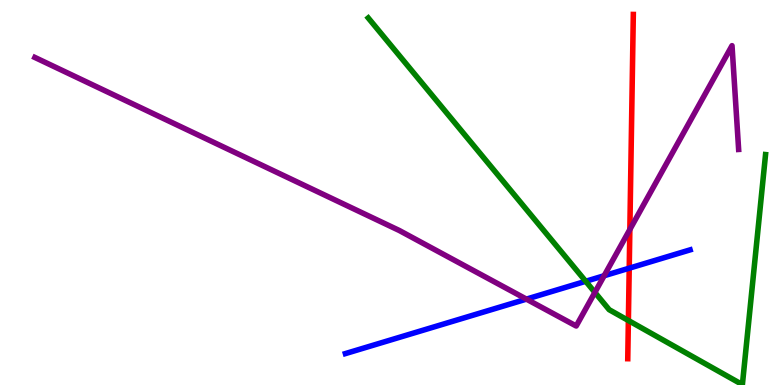[{'lines': ['blue', 'red'], 'intersections': [{'x': 8.12, 'y': 3.03}]}, {'lines': ['green', 'red'], 'intersections': [{'x': 8.11, 'y': 1.68}]}, {'lines': ['purple', 'red'], 'intersections': [{'x': 8.13, 'y': 4.04}]}, {'lines': ['blue', 'green'], 'intersections': [{'x': 7.56, 'y': 2.69}]}, {'lines': ['blue', 'purple'], 'intersections': [{'x': 6.79, 'y': 2.23}, {'x': 7.8, 'y': 2.84}]}, {'lines': ['green', 'purple'], 'intersections': [{'x': 7.68, 'y': 2.41}]}]